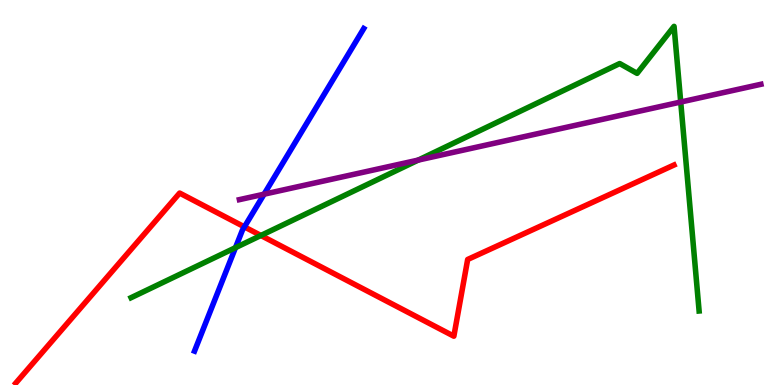[{'lines': ['blue', 'red'], 'intersections': [{'x': 3.15, 'y': 4.11}]}, {'lines': ['green', 'red'], 'intersections': [{'x': 3.37, 'y': 3.88}]}, {'lines': ['purple', 'red'], 'intersections': []}, {'lines': ['blue', 'green'], 'intersections': [{'x': 3.04, 'y': 3.57}]}, {'lines': ['blue', 'purple'], 'intersections': [{'x': 3.41, 'y': 4.96}]}, {'lines': ['green', 'purple'], 'intersections': [{'x': 5.4, 'y': 5.84}, {'x': 8.78, 'y': 7.35}]}]